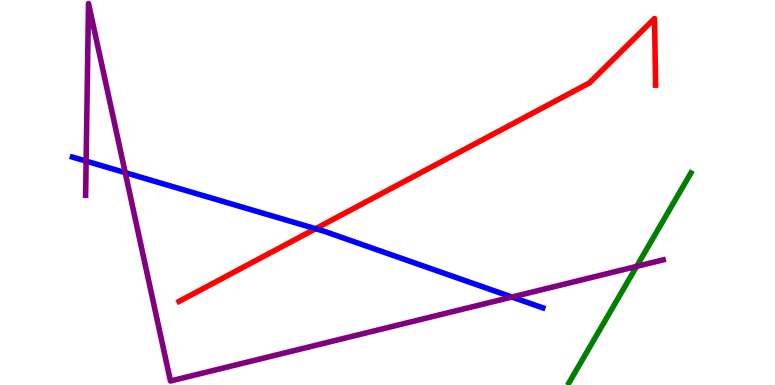[{'lines': ['blue', 'red'], 'intersections': [{'x': 4.07, 'y': 4.06}]}, {'lines': ['green', 'red'], 'intersections': []}, {'lines': ['purple', 'red'], 'intersections': []}, {'lines': ['blue', 'green'], 'intersections': []}, {'lines': ['blue', 'purple'], 'intersections': [{'x': 1.11, 'y': 5.81}, {'x': 1.62, 'y': 5.52}, {'x': 6.61, 'y': 2.28}]}, {'lines': ['green', 'purple'], 'intersections': [{'x': 8.21, 'y': 3.08}]}]